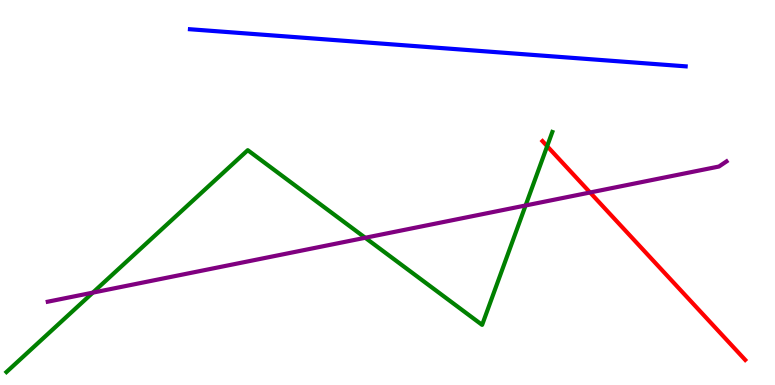[{'lines': ['blue', 'red'], 'intersections': []}, {'lines': ['green', 'red'], 'intersections': [{'x': 7.06, 'y': 6.2}]}, {'lines': ['purple', 'red'], 'intersections': [{'x': 7.61, 'y': 5.0}]}, {'lines': ['blue', 'green'], 'intersections': []}, {'lines': ['blue', 'purple'], 'intersections': []}, {'lines': ['green', 'purple'], 'intersections': [{'x': 1.2, 'y': 2.4}, {'x': 4.71, 'y': 3.82}, {'x': 6.78, 'y': 4.66}]}]